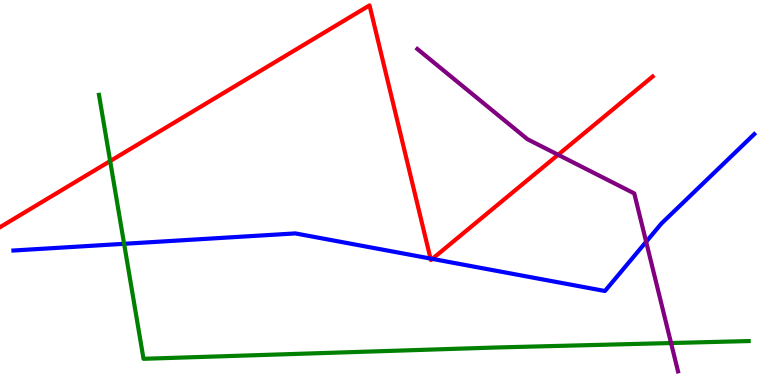[{'lines': ['blue', 'red'], 'intersections': [{'x': 5.56, 'y': 3.28}, {'x': 5.58, 'y': 3.28}]}, {'lines': ['green', 'red'], 'intersections': [{'x': 1.42, 'y': 5.82}]}, {'lines': ['purple', 'red'], 'intersections': [{'x': 7.2, 'y': 5.98}]}, {'lines': ['blue', 'green'], 'intersections': [{'x': 1.6, 'y': 3.67}]}, {'lines': ['blue', 'purple'], 'intersections': [{'x': 8.34, 'y': 3.72}]}, {'lines': ['green', 'purple'], 'intersections': [{'x': 8.66, 'y': 1.09}]}]